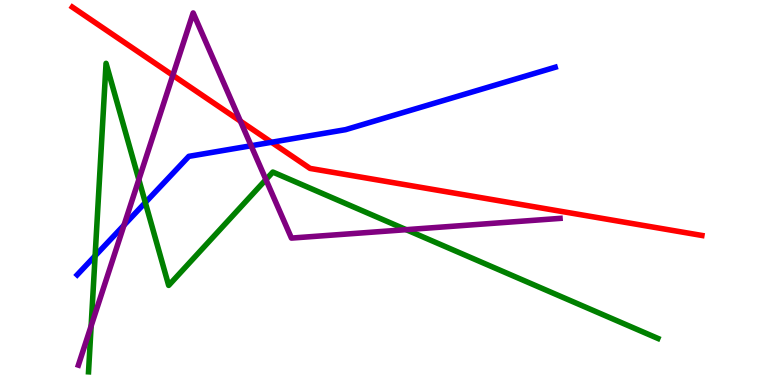[{'lines': ['blue', 'red'], 'intersections': [{'x': 3.5, 'y': 6.3}]}, {'lines': ['green', 'red'], 'intersections': []}, {'lines': ['purple', 'red'], 'intersections': [{'x': 2.23, 'y': 8.04}, {'x': 3.1, 'y': 6.85}]}, {'lines': ['blue', 'green'], 'intersections': [{'x': 1.23, 'y': 3.36}, {'x': 1.87, 'y': 4.74}]}, {'lines': ['blue', 'purple'], 'intersections': [{'x': 1.6, 'y': 4.15}, {'x': 3.24, 'y': 6.21}]}, {'lines': ['green', 'purple'], 'intersections': [{'x': 1.18, 'y': 1.53}, {'x': 1.79, 'y': 5.33}, {'x': 3.43, 'y': 5.33}, {'x': 5.24, 'y': 4.03}]}]